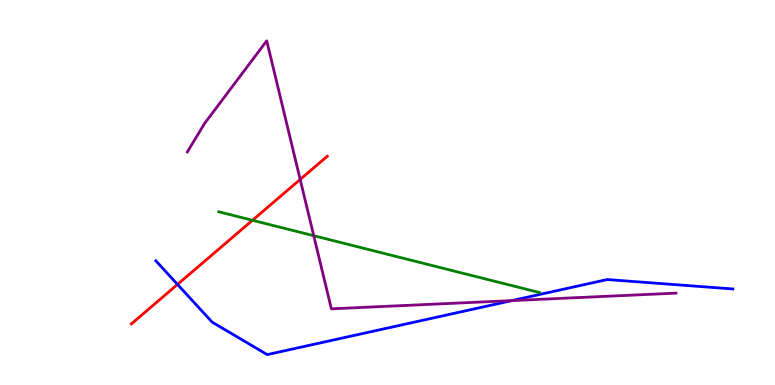[{'lines': ['blue', 'red'], 'intersections': [{'x': 2.29, 'y': 2.61}]}, {'lines': ['green', 'red'], 'intersections': [{'x': 3.26, 'y': 4.28}]}, {'lines': ['purple', 'red'], 'intersections': [{'x': 3.87, 'y': 5.34}]}, {'lines': ['blue', 'green'], 'intersections': []}, {'lines': ['blue', 'purple'], 'intersections': [{'x': 6.6, 'y': 2.19}]}, {'lines': ['green', 'purple'], 'intersections': [{'x': 4.05, 'y': 3.88}]}]